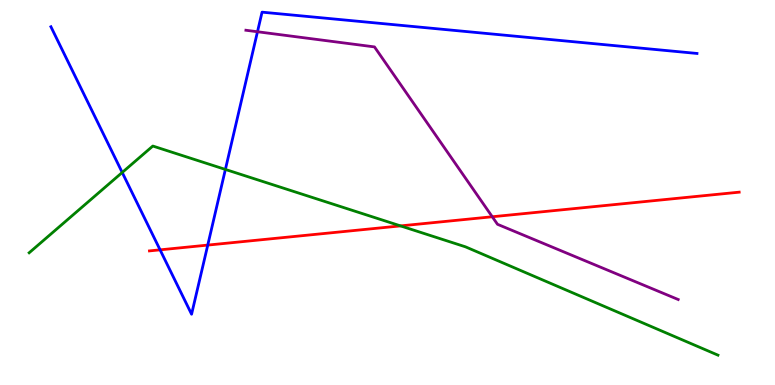[{'lines': ['blue', 'red'], 'intersections': [{'x': 2.07, 'y': 3.51}, {'x': 2.68, 'y': 3.63}]}, {'lines': ['green', 'red'], 'intersections': [{'x': 5.17, 'y': 4.13}]}, {'lines': ['purple', 'red'], 'intersections': [{'x': 6.35, 'y': 4.37}]}, {'lines': ['blue', 'green'], 'intersections': [{'x': 1.58, 'y': 5.52}, {'x': 2.91, 'y': 5.6}]}, {'lines': ['blue', 'purple'], 'intersections': [{'x': 3.32, 'y': 9.18}]}, {'lines': ['green', 'purple'], 'intersections': []}]